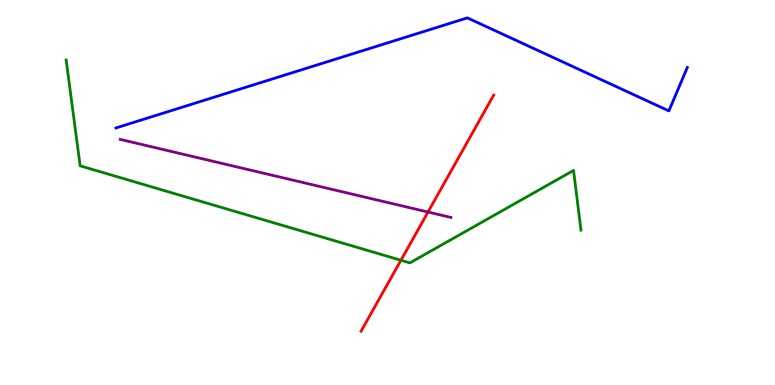[{'lines': ['blue', 'red'], 'intersections': []}, {'lines': ['green', 'red'], 'intersections': [{'x': 5.17, 'y': 3.24}]}, {'lines': ['purple', 'red'], 'intersections': [{'x': 5.52, 'y': 4.49}]}, {'lines': ['blue', 'green'], 'intersections': []}, {'lines': ['blue', 'purple'], 'intersections': []}, {'lines': ['green', 'purple'], 'intersections': []}]